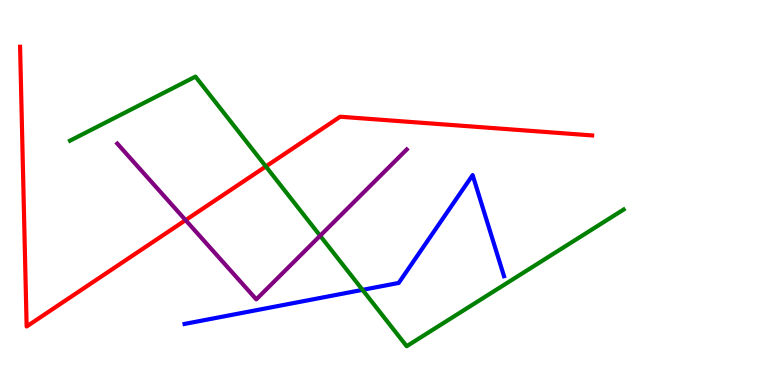[{'lines': ['blue', 'red'], 'intersections': []}, {'lines': ['green', 'red'], 'intersections': [{'x': 3.43, 'y': 5.68}]}, {'lines': ['purple', 'red'], 'intersections': [{'x': 2.39, 'y': 4.28}]}, {'lines': ['blue', 'green'], 'intersections': [{'x': 4.68, 'y': 2.47}]}, {'lines': ['blue', 'purple'], 'intersections': []}, {'lines': ['green', 'purple'], 'intersections': [{'x': 4.13, 'y': 3.88}]}]